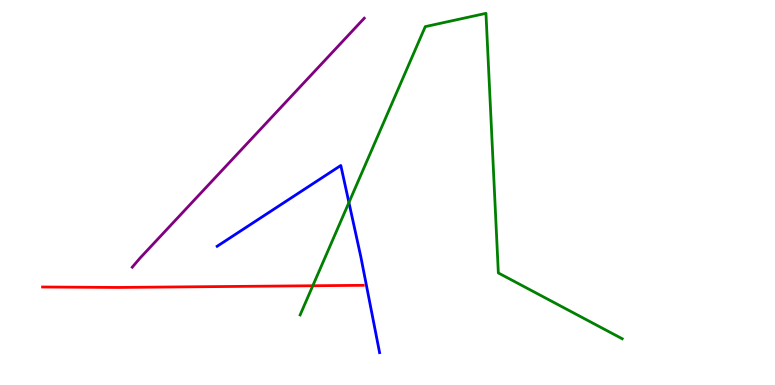[{'lines': ['blue', 'red'], 'intersections': []}, {'lines': ['green', 'red'], 'intersections': [{'x': 4.04, 'y': 2.58}]}, {'lines': ['purple', 'red'], 'intersections': []}, {'lines': ['blue', 'green'], 'intersections': [{'x': 4.5, 'y': 4.74}]}, {'lines': ['blue', 'purple'], 'intersections': []}, {'lines': ['green', 'purple'], 'intersections': []}]